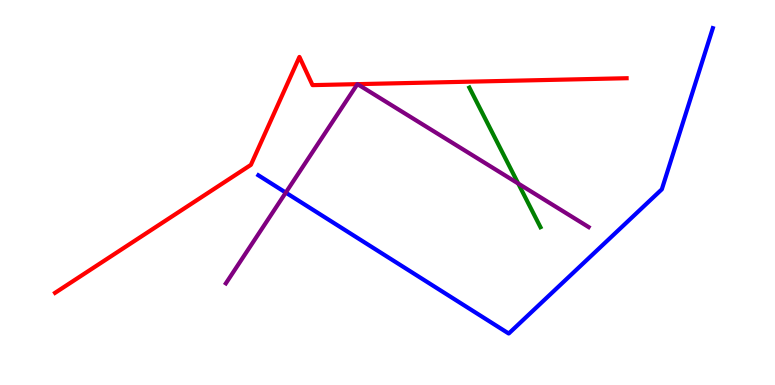[{'lines': ['blue', 'red'], 'intersections': []}, {'lines': ['green', 'red'], 'intersections': []}, {'lines': ['purple', 'red'], 'intersections': [{'x': 4.61, 'y': 7.81}, {'x': 4.61, 'y': 7.81}]}, {'lines': ['blue', 'green'], 'intersections': []}, {'lines': ['blue', 'purple'], 'intersections': [{'x': 3.69, 'y': 5.0}]}, {'lines': ['green', 'purple'], 'intersections': [{'x': 6.69, 'y': 5.23}]}]